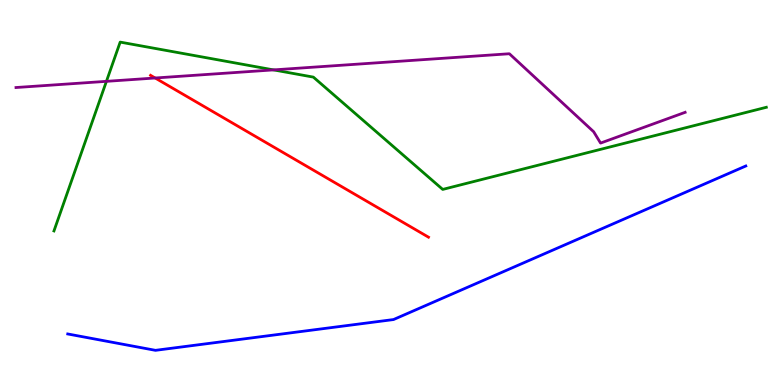[{'lines': ['blue', 'red'], 'intersections': []}, {'lines': ['green', 'red'], 'intersections': []}, {'lines': ['purple', 'red'], 'intersections': [{'x': 2.0, 'y': 7.97}]}, {'lines': ['blue', 'green'], 'intersections': []}, {'lines': ['blue', 'purple'], 'intersections': []}, {'lines': ['green', 'purple'], 'intersections': [{'x': 1.37, 'y': 7.89}, {'x': 3.53, 'y': 8.18}]}]